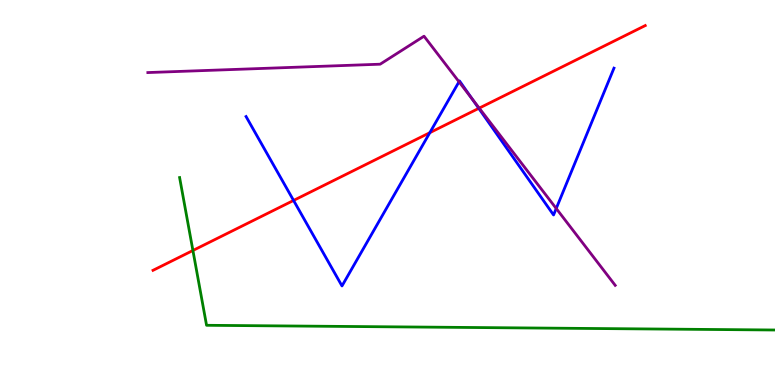[{'lines': ['blue', 'red'], 'intersections': [{'x': 3.79, 'y': 4.79}, {'x': 5.55, 'y': 6.55}, {'x': 6.18, 'y': 7.19}]}, {'lines': ['green', 'red'], 'intersections': [{'x': 2.49, 'y': 3.49}]}, {'lines': ['purple', 'red'], 'intersections': [{'x': 6.18, 'y': 7.19}]}, {'lines': ['blue', 'green'], 'intersections': []}, {'lines': ['blue', 'purple'], 'intersections': [{'x': 5.92, 'y': 7.88}, {'x': 6.09, 'y': 7.44}, {'x': 7.18, 'y': 4.58}]}, {'lines': ['green', 'purple'], 'intersections': []}]